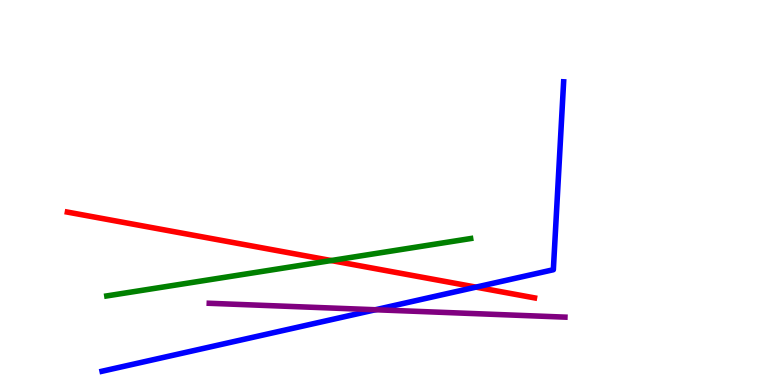[{'lines': ['blue', 'red'], 'intersections': [{'x': 6.14, 'y': 2.54}]}, {'lines': ['green', 'red'], 'intersections': [{'x': 4.27, 'y': 3.23}]}, {'lines': ['purple', 'red'], 'intersections': []}, {'lines': ['blue', 'green'], 'intersections': []}, {'lines': ['blue', 'purple'], 'intersections': [{'x': 4.84, 'y': 1.95}]}, {'lines': ['green', 'purple'], 'intersections': []}]